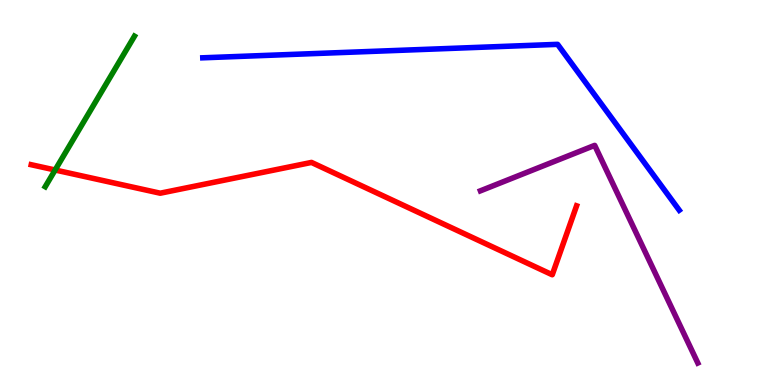[{'lines': ['blue', 'red'], 'intersections': []}, {'lines': ['green', 'red'], 'intersections': [{'x': 0.711, 'y': 5.58}]}, {'lines': ['purple', 'red'], 'intersections': []}, {'lines': ['blue', 'green'], 'intersections': []}, {'lines': ['blue', 'purple'], 'intersections': []}, {'lines': ['green', 'purple'], 'intersections': []}]